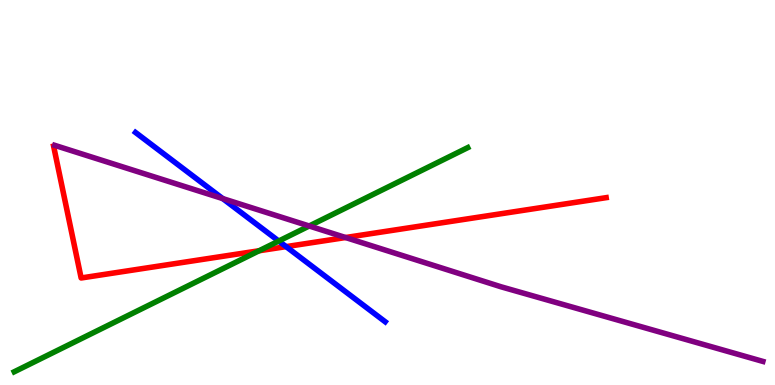[{'lines': ['blue', 'red'], 'intersections': [{'x': 3.69, 'y': 3.59}]}, {'lines': ['green', 'red'], 'intersections': [{'x': 3.34, 'y': 3.49}]}, {'lines': ['purple', 'red'], 'intersections': [{'x': 4.46, 'y': 3.83}]}, {'lines': ['blue', 'green'], 'intersections': [{'x': 3.6, 'y': 3.74}]}, {'lines': ['blue', 'purple'], 'intersections': [{'x': 2.87, 'y': 4.84}]}, {'lines': ['green', 'purple'], 'intersections': [{'x': 3.99, 'y': 4.13}]}]